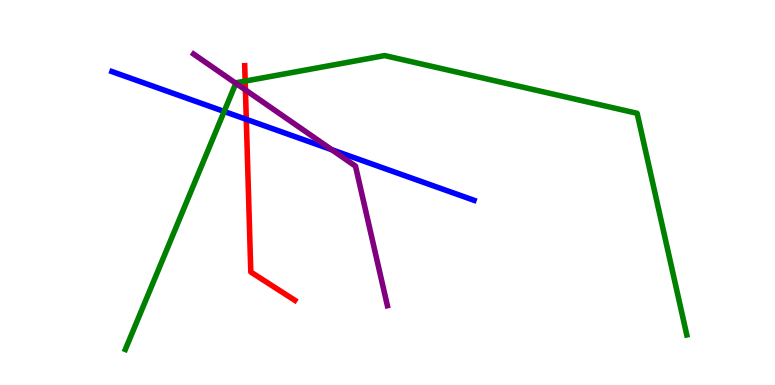[{'lines': ['blue', 'red'], 'intersections': [{'x': 3.18, 'y': 6.9}]}, {'lines': ['green', 'red'], 'intersections': [{'x': 3.16, 'y': 7.89}]}, {'lines': ['purple', 'red'], 'intersections': [{'x': 3.17, 'y': 7.66}]}, {'lines': ['blue', 'green'], 'intersections': [{'x': 2.89, 'y': 7.1}]}, {'lines': ['blue', 'purple'], 'intersections': [{'x': 4.28, 'y': 6.11}]}, {'lines': ['green', 'purple'], 'intersections': [{'x': 3.04, 'y': 7.84}]}]